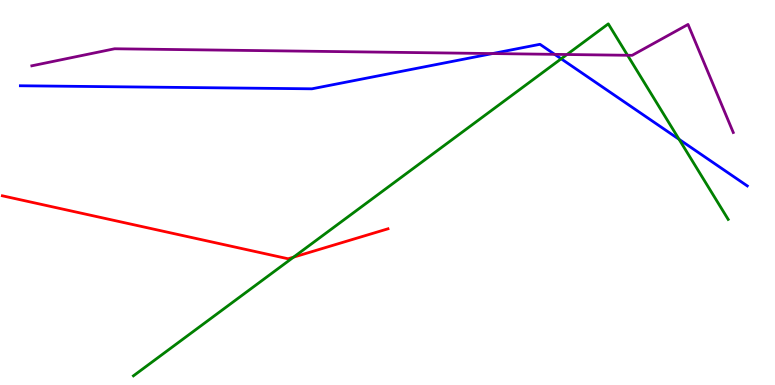[{'lines': ['blue', 'red'], 'intersections': []}, {'lines': ['green', 'red'], 'intersections': [{'x': 3.79, 'y': 3.32}]}, {'lines': ['purple', 'red'], 'intersections': []}, {'lines': ['blue', 'green'], 'intersections': [{'x': 7.24, 'y': 8.47}, {'x': 8.76, 'y': 6.38}]}, {'lines': ['blue', 'purple'], 'intersections': [{'x': 6.35, 'y': 8.61}, {'x': 7.16, 'y': 8.59}]}, {'lines': ['green', 'purple'], 'intersections': [{'x': 7.32, 'y': 8.58}, {'x': 8.1, 'y': 8.56}]}]